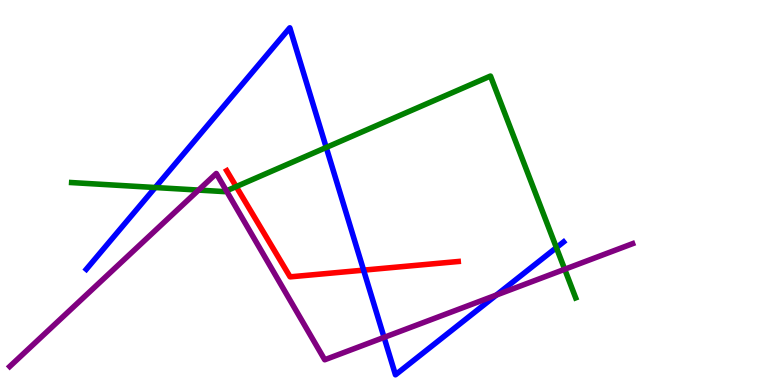[{'lines': ['blue', 'red'], 'intersections': [{'x': 4.69, 'y': 2.98}]}, {'lines': ['green', 'red'], 'intersections': [{'x': 3.05, 'y': 5.15}]}, {'lines': ['purple', 'red'], 'intersections': []}, {'lines': ['blue', 'green'], 'intersections': [{'x': 2.0, 'y': 5.13}, {'x': 4.21, 'y': 6.17}, {'x': 7.18, 'y': 3.57}]}, {'lines': ['blue', 'purple'], 'intersections': [{'x': 4.96, 'y': 1.24}, {'x': 6.41, 'y': 2.34}]}, {'lines': ['green', 'purple'], 'intersections': [{'x': 2.56, 'y': 5.06}, {'x': 2.92, 'y': 5.04}, {'x': 7.29, 'y': 3.01}]}]